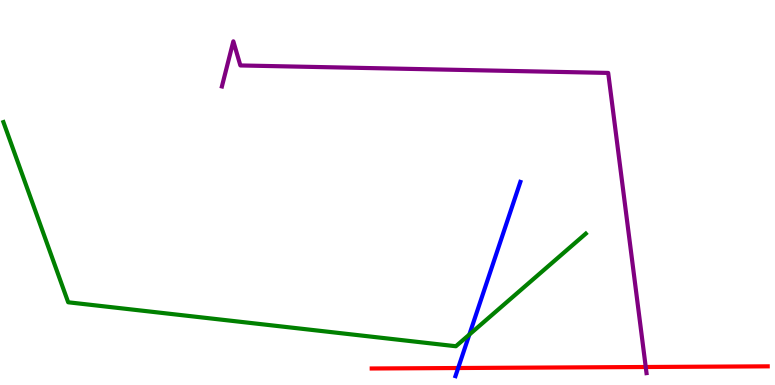[{'lines': ['blue', 'red'], 'intersections': [{'x': 5.91, 'y': 0.441}]}, {'lines': ['green', 'red'], 'intersections': []}, {'lines': ['purple', 'red'], 'intersections': [{'x': 8.33, 'y': 0.468}]}, {'lines': ['blue', 'green'], 'intersections': [{'x': 6.06, 'y': 1.31}]}, {'lines': ['blue', 'purple'], 'intersections': []}, {'lines': ['green', 'purple'], 'intersections': []}]